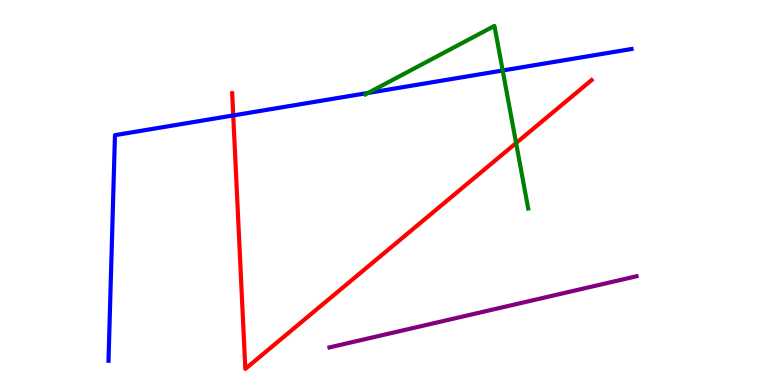[{'lines': ['blue', 'red'], 'intersections': [{'x': 3.01, 'y': 7.0}]}, {'lines': ['green', 'red'], 'intersections': [{'x': 6.66, 'y': 6.28}]}, {'lines': ['purple', 'red'], 'intersections': []}, {'lines': ['blue', 'green'], 'intersections': [{'x': 4.75, 'y': 7.59}, {'x': 6.49, 'y': 8.17}]}, {'lines': ['blue', 'purple'], 'intersections': []}, {'lines': ['green', 'purple'], 'intersections': []}]